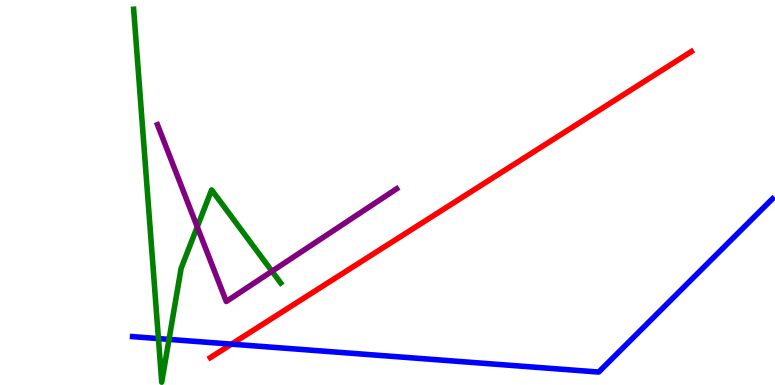[{'lines': ['blue', 'red'], 'intersections': [{'x': 2.99, 'y': 1.06}]}, {'lines': ['green', 'red'], 'intersections': []}, {'lines': ['purple', 'red'], 'intersections': []}, {'lines': ['blue', 'green'], 'intersections': [{'x': 2.04, 'y': 1.21}, {'x': 2.18, 'y': 1.18}]}, {'lines': ['blue', 'purple'], 'intersections': []}, {'lines': ['green', 'purple'], 'intersections': [{'x': 2.55, 'y': 4.11}, {'x': 3.51, 'y': 2.95}]}]